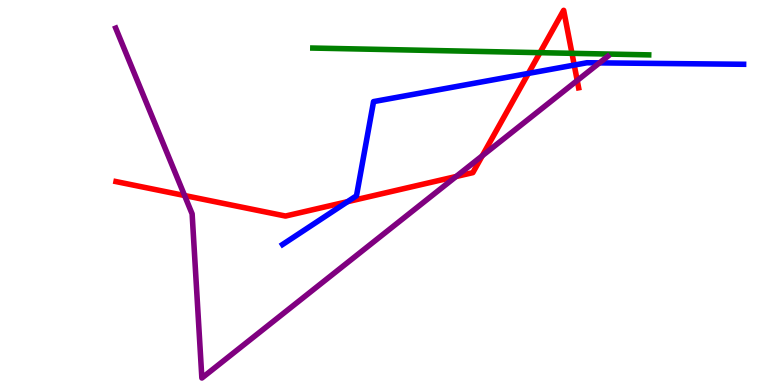[{'lines': ['blue', 'red'], 'intersections': [{'x': 4.48, 'y': 4.76}, {'x': 6.82, 'y': 8.09}, {'x': 7.41, 'y': 8.31}]}, {'lines': ['green', 'red'], 'intersections': [{'x': 6.97, 'y': 8.63}, {'x': 7.38, 'y': 8.62}]}, {'lines': ['purple', 'red'], 'intersections': [{'x': 2.38, 'y': 4.92}, {'x': 5.89, 'y': 5.42}, {'x': 6.22, 'y': 5.95}, {'x': 7.45, 'y': 7.91}]}, {'lines': ['blue', 'green'], 'intersections': []}, {'lines': ['blue', 'purple'], 'intersections': [{'x': 7.74, 'y': 8.37}]}, {'lines': ['green', 'purple'], 'intersections': []}]